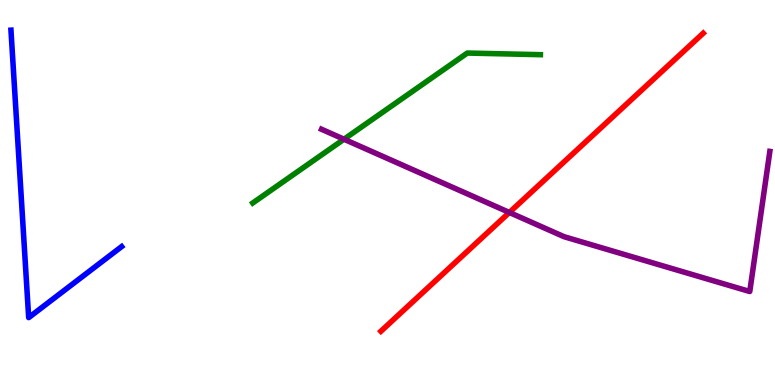[{'lines': ['blue', 'red'], 'intersections': []}, {'lines': ['green', 'red'], 'intersections': []}, {'lines': ['purple', 'red'], 'intersections': [{'x': 6.57, 'y': 4.48}]}, {'lines': ['blue', 'green'], 'intersections': []}, {'lines': ['blue', 'purple'], 'intersections': []}, {'lines': ['green', 'purple'], 'intersections': [{'x': 4.44, 'y': 6.38}]}]